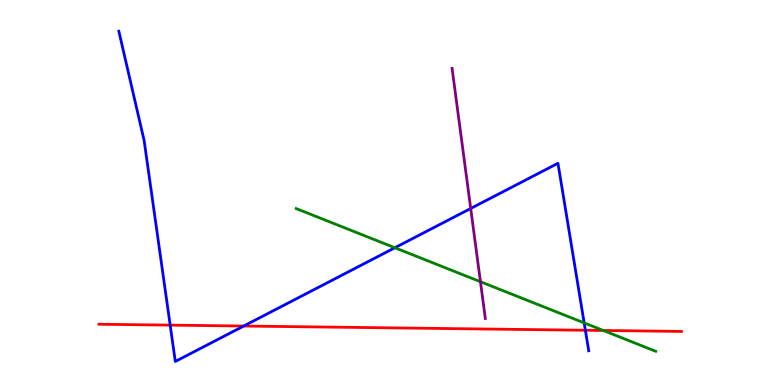[{'lines': ['blue', 'red'], 'intersections': [{'x': 2.2, 'y': 1.56}, {'x': 3.14, 'y': 1.53}, {'x': 7.55, 'y': 1.42}]}, {'lines': ['green', 'red'], 'intersections': [{'x': 7.78, 'y': 1.42}]}, {'lines': ['purple', 'red'], 'intersections': []}, {'lines': ['blue', 'green'], 'intersections': [{'x': 5.1, 'y': 3.56}, {'x': 7.54, 'y': 1.61}]}, {'lines': ['blue', 'purple'], 'intersections': [{'x': 6.07, 'y': 4.58}]}, {'lines': ['green', 'purple'], 'intersections': [{'x': 6.2, 'y': 2.68}]}]